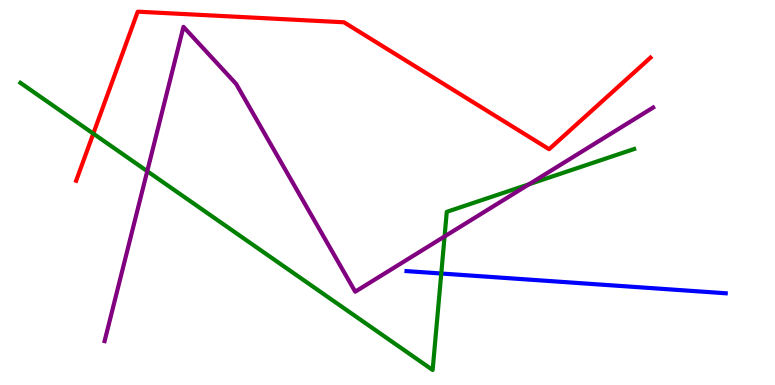[{'lines': ['blue', 'red'], 'intersections': []}, {'lines': ['green', 'red'], 'intersections': [{'x': 1.2, 'y': 6.53}]}, {'lines': ['purple', 'red'], 'intersections': []}, {'lines': ['blue', 'green'], 'intersections': [{'x': 5.69, 'y': 2.9}]}, {'lines': ['blue', 'purple'], 'intersections': []}, {'lines': ['green', 'purple'], 'intersections': [{'x': 1.9, 'y': 5.55}, {'x': 5.74, 'y': 3.86}, {'x': 6.83, 'y': 5.21}]}]